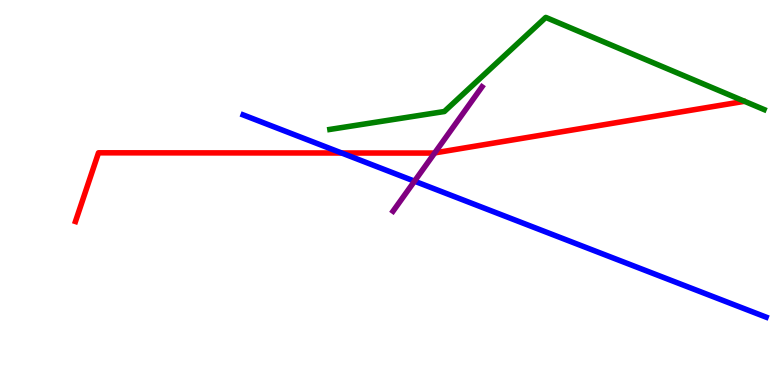[{'lines': ['blue', 'red'], 'intersections': [{'x': 4.41, 'y': 6.03}]}, {'lines': ['green', 'red'], 'intersections': []}, {'lines': ['purple', 'red'], 'intersections': [{'x': 5.61, 'y': 6.03}]}, {'lines': ['blue', 'green'], 'intersections': []}, {'lines': ['blue', 'purple'], 'intersections': [{'x': 5.35, 'y': 5.29}]}, {'lines': ['green', 'purple'], 'intersections': []}]